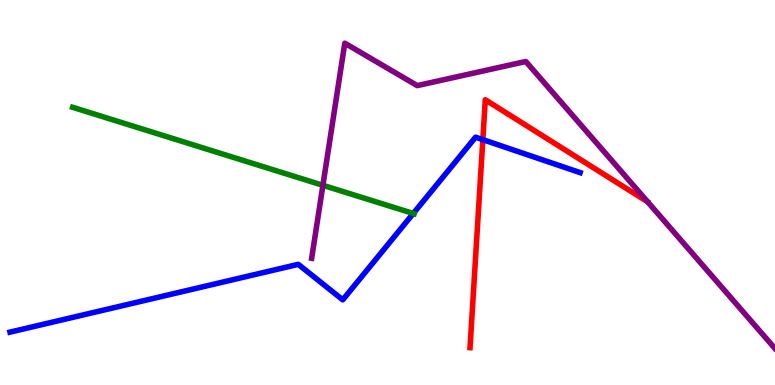[{'lines': ['blue', 'red'], 'intersections': [{'x': 6.23, 'y': 6.37}]}, {'lines': ['green', 'red'], 'intersections': []}, {'lines': ['purple', 'red'], 'intersections': []}, {'lines': ['blue', 'green'], 'intersections': [{'x': 5.33, 'y': 4.46}]}, {'lines': ['blue', 'purple'], 'intersections': []}, {'lines': ['green', 'purple'], 'intersections': [{'x': 4.17, 'y': 5.19}]}]